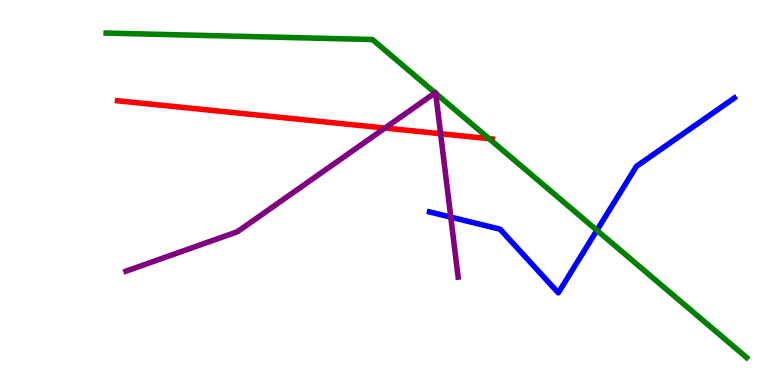[{'lines': ['blue', 'red'], 'intersections': []}, {'lines': ['green', 'red'], 'intersections': [{'x': 6.31, 'y': 6.4}]}, {'lines': ['purple', 'red'], 'intersections': [{'x': 4.97, 'y': 6.67}, {'x': 5.69, 'y': 6.53}]}, {'lines': ['blue', 'green'], 'intersections': [{'x': 7.7, 'y': 4.02}]}, {'lines': ['blue', 'purple'], 'intersections': [{'x': 5.82, 'y': 4.36}]}, {'lines': ['green', 'purple'], 'intersections': [{'x': 5.61, 'y': 7.59}, {'x': 5.62, 'y': 7.58}]}]